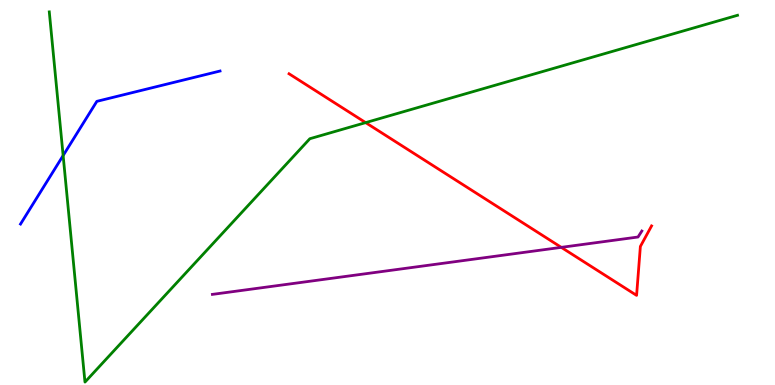[{'lines': ['blue', 'red'], 'intersections': []}, {'lines': ['green', 'red'], 'intersections': [{'x': 4.72, 'y': 6.82}]}, {'lines': ['purple', 'red'], 'intersections': [{'x': 7.24, 'y': 3.58}]}, {'lines': ['blue', 'green'], 'intersections': [{'x': 0.815, 'y': 5.96}]}, {'lines': ['blue', 'purple'], 'intersections': []}, {'lines': ['green', 'purple'], 'intersections': []}]